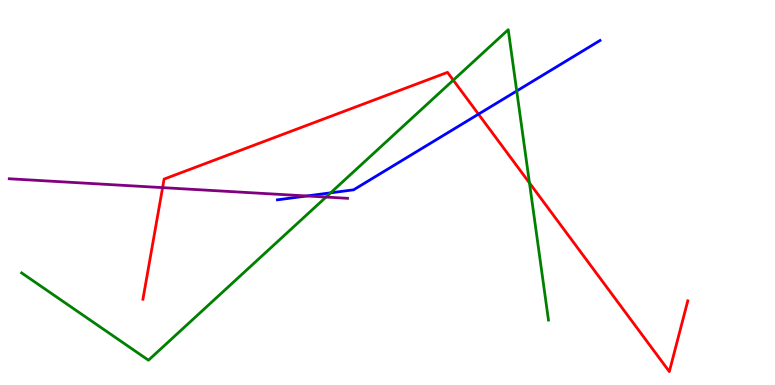[{'lines': ['blue', 'red'], 'intersections': [{'x': 6.17, 'y': 7.04}]}, {'lines': ['green', 'red'], 'intersections': [{'x': 5.85, 'y': 7.92}, {'x': 6.83, 'y': 5.25}]}, {'lines': ['purple', 'red'], 'intersections': [{'x': 2.1, 'y': 5.13}]}, {'lines': ['blue', 'green'], 'intersections': [{'x': 4.27, 'y': 4.99}, {'x': 6.67, 'y': 7.64}]}, {'lines': ['blue', 'purple'], 'intersections': [{'x': 3.96, 'y': 4.91}]}, {'lines': ['green', 'purple'], 'intersections': [{'x': 4.21, 'y': 4.88}]}]